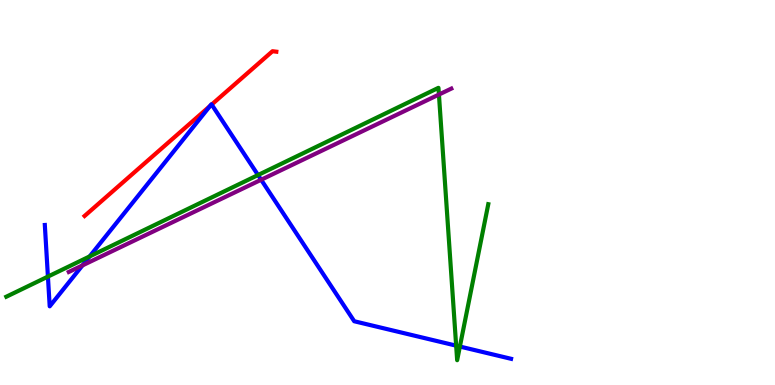[{'lines': ['blue', 'red'], 'intersections': [{'x': 2.71, 'y': 7.25}, {'x': 2.73, 'y': 7.28}]}, {'lines': ['green', 'red'], 'intersections': []}, {'lines': ['purple', 'red'], 'intersections': []}, {'lines': ['blue', 'green'], 'intersections': [{'x': 0.618, 'y': 2.82}, {'x': 1.16, 'y': 3.34}, {'x': 3.33, 'y': 5.45}, {'x': 5.89, 'y': 1.02}, {'x': 5.93, 'y': 0.999}]}, {'lines': ['blue', 'purple'], 'intersections': [{'x': 1.06, 'y': 3.11}, {'x': 3.37, 'y': 5.33}]}, {'lines': ['green', 'purple'], 'intersections': [{'x': 5.66, 'y': 7.54}]}]